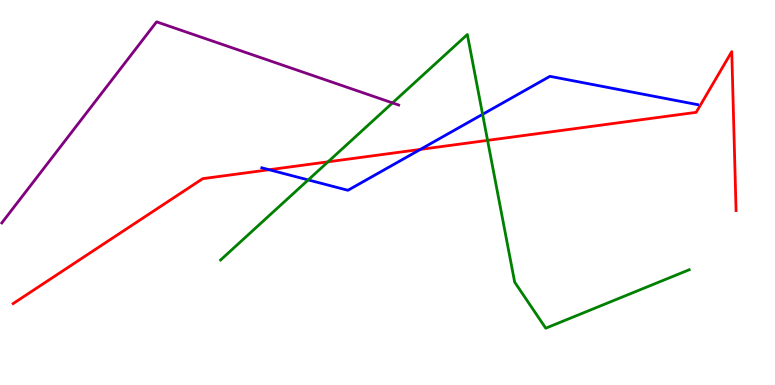[{'lines': ['blue', 'red'], 'intersections': [{'x': 3.47, 'y': 5.59}, {'x': 5.42, 'y': 6.12}]}, {'lines': ['green', 'red'], 'intersections': [{'x': 4.23, 'y': 5.8}, {'x': 6.29, 'y': 6.35}]}, {'lines': ['purple', 'red'], 'intersections': []}, {'lines': ['blue', 'green'], 'intersections': [{'x': 3.98, 'y': 5.33}, {'x': 6.23, 'y': 7.03}]}, {'lines': ['blue', 'purple'], 'intersections': []}, {'lines': ['green', 'purple'], 'intersections': [{'x': 5.06, 'y': 7.33}]}]